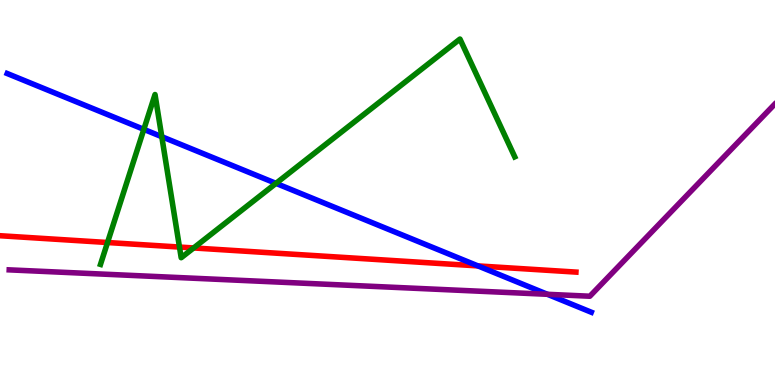[{'lines': ['blue', 'red'], 'intersections': [{'x': 6.17, 'y': 3.09}]}, {'lines': ['green', 'red'], 'intersections': [{'x': 1.39, 'y': 3.7}, {'x': 2.32, 'y': 3.58}, {'x': 2.5, 'y': 3.56}]}, {'lines': ['purple', 'red'], 'intersections': []}, {'lines': ['blue', 'green'], 'intersections': [{'x': 1.86, 'y': 6.64}, {'x': 2.09, 'y': 6.45}, {'x': 3.56, 'y': 5.24}]}, {'lines': ['blue', 'purple'], 'intersections': [{'x': 7.06, 'y': 2.36}]}, {'lines': ['green', 'purple'], 'intersections': []}]